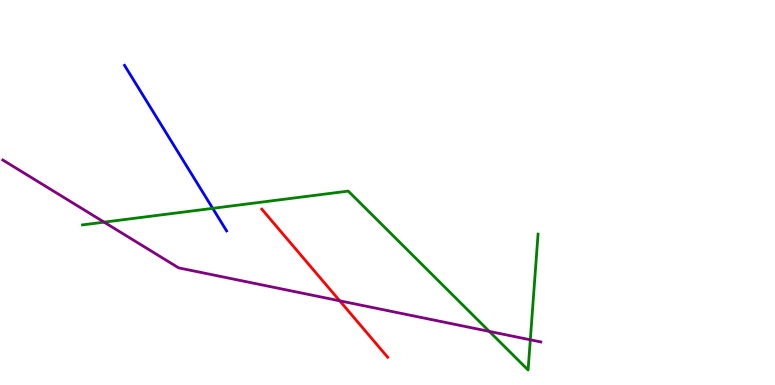[{'lines': ['blue', 'red'], 'intersections': []}, {'lines': ['green', 'red'], 'intersections': []}, {'lines': ['purple', 'red'], 'intersections': [{'x': 4.38, 'y': 2.19}]}, {'lines': ['blue', 'green'], 'intersections': [{'x': 2.74, 'y': 4.59}]}, {'lines': ['blue', 'purple'], 'intersections': []}, {'lines': ['green', 'purple'], 'intersections': [{'x': 1.34, 'y': 4.23}, {'x': 6.31, 'y': 1.39}, {'x': 6.84, 'y': 1.17}]}]